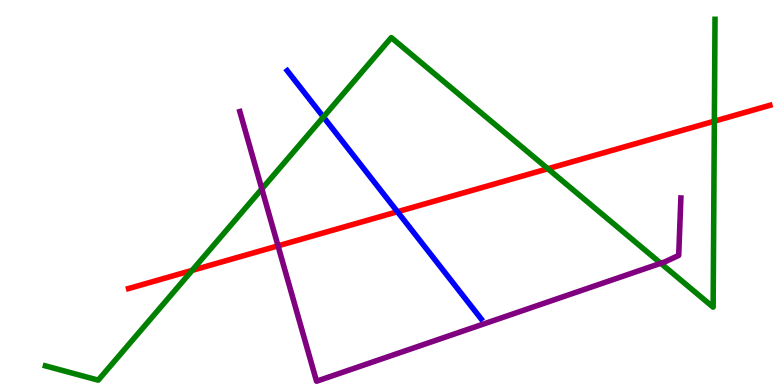[{'lines': ['blue', 'red'], 'intersections': [{'x': 5.13, 'y': 4.5}]}, {'lines': ['green', 'red'], 'intersections': [{'x': 2.48, 'y': 2.98}, {'x': 7.07, 'y': 5.62}, {'x': 9.22, 'y': 6.85}]}, {'lines': ['purple', 'red'], 'intersections': [{'x': 3.59, 'y': 3.61}]}, {'lines': ['blue', 'green'], 'intersections': [{'x': 4.17, 'y': 6.96}]}, {'lines': ['blue', 'purple'], 'intersections': []}, {'lines': ['green', 'purple'], 'intersections': [{'x': 3.38, 'y': 5.09}, {'x': 8.53, 'y': 3.16}]}]